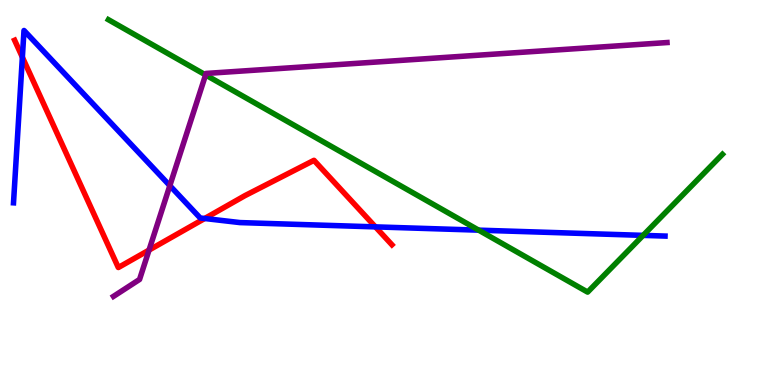[{'lines': ['blue', 'red'], 'intersections': [{'x': 0.289, 'y': 8.51}, {'x': 2.64, 'y': 4.32}, {'x': 4.84, 'y': 4.11}]}, {'lines': ['green', 'red'], 'intersections': []}, {'lines': ['purple', 'red'], 'intersections': [{'x': 1.92, 'y': 3.5}]}, {'lines': ['blue', 'green'], 'intersections': [{'x': 6.18, 'y': 4.02}, {'x': 8.3, 'y': 3.89}]}, {'lines': ['blue', 'purple'], 'intersections': [{'x': 2.19, 'y': 5.18}]}, {'lines': ['green', 'purple'], 'intersections': [{'x': 2.65, 'y': 8.05}]}]